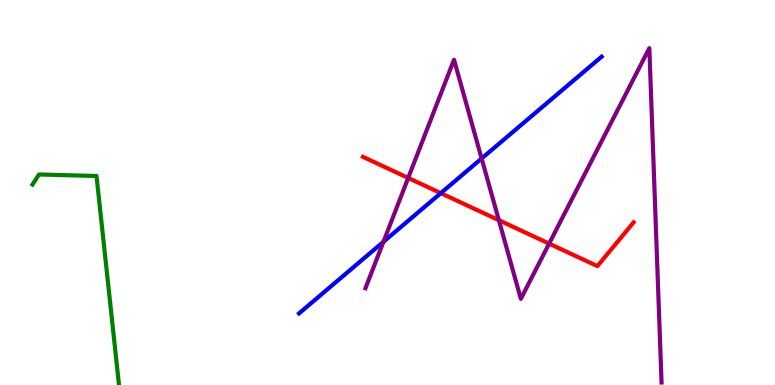[{'lines': ['blue', 'red'], 'intersections': [{'x': 5.69, 'y': 4.98}]}, {'lines': ['green', 'red'], 'intersections': []}, {'lines': ['purple', 'red'], 'intersections': [{'x': 5.27, 'y': 5.38}, {'x': 6.44, 'y': 4.28}, {'x': 7.09, 'y': 3.67}]}, {'lines': ['blue', 'green'], 'intersections': []}, {'lines': ['blue', 'purple'], 'intersections': [{'x': 4.95, 'y': 3.72}, {'x': 6.21, 'y': 5.88}]}, {'lines': ['green', 'purple'], 'intersections': []}]